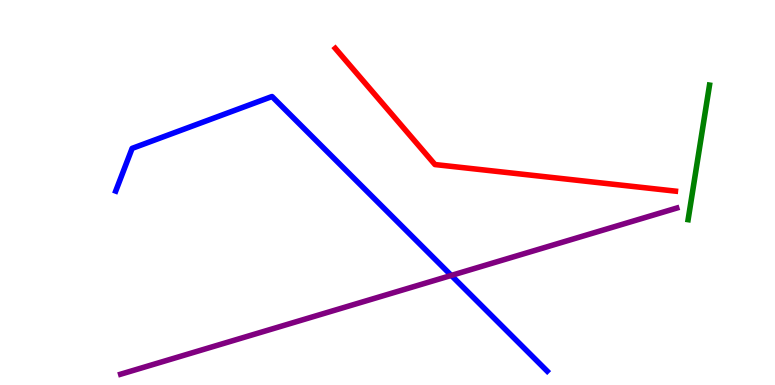[{'lines': ['blue', 'red'], 'intersections': []}, {'lines': ['green', 'red'], 'intersections': []}, {'lines': ['purple', 'red'], 'intersections': []}, {'lines': ['blue', 'green'], 'intersections': []}, {'lines': ['blue', 'purple'], 'intersections': [{'x': 5.82, 'y': 2.85}]}, {'lines': ['green', 'purple'], 'intersections': []}]